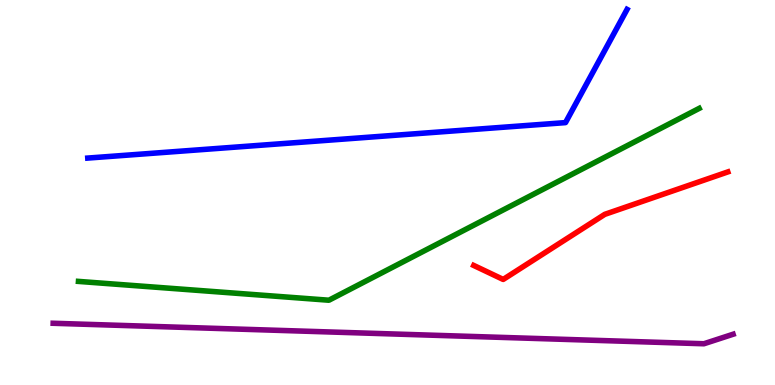[{'lines': ['blue', 'red'], 'intersections': []}, {'lines': ['green', 'red'], 'intersections': []}, {'lines': ['purple', 'red'], 'intersections': []}, {'lines': ['blue', 'green'], 'intersections': []}, {'lines': ['blue', 'purple'], 'intersections': []}, {'lines': ['green', 'purple'], 'intersections': []}]